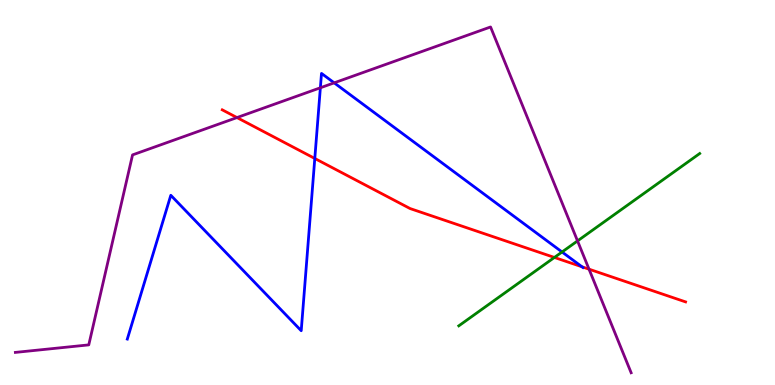[{'lines': ['blue', 'red'], 'intersections': [{'x': 4.06, 'y': 5.88}, {'x': 7.51, 'y': 3.07}]}, {'lines': ['green', 'red'], 'intersections': [{'x': 7.15, 'y': 3.31}]}, {'lines': ['purple', 'red'], 'intersections': [{'x': 3.06, 'y': 6.95}, {'x': 7.6, 'y': 3.01}]}, {'lines': ['blue', 'green'], 'intersections': [{'x': 7.25, 'y': 3.45}]}, {'lines': ['blue', 'purple'], 'intersections': [{'x': 4.13, 'y': 7.72}, {'x': 4.31, 'y': 7.85}]}, {'lines': ['green', 'purple'], 'intersections': [{'x': 7.45, 'y': 3.74}]}]